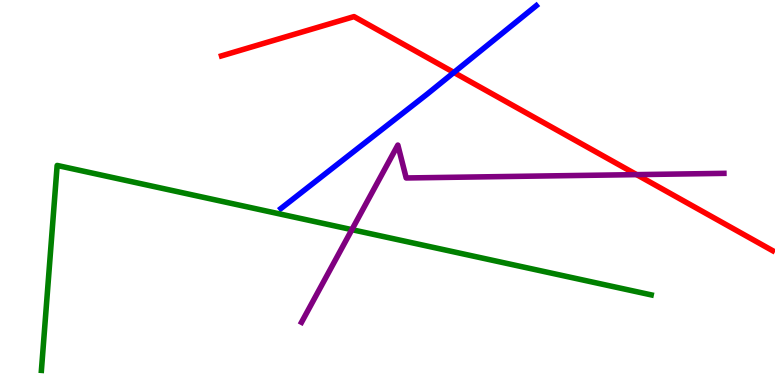[{'lines': ['blue', 'red'], 'intersections': [{'x': 5.86, 'y': 8.12}]}, {'lines': ['green', 'red'], 'intersections': []}, {'lines': ['purple', 'red'], 'intersections': [{'x': 8.21, 'y': 5.46}]}, {'lines': ['blue', 'green'], 'intersections': []}, {'lines': ['blue', 'purple'], 'intersections': []}, {'lines': ['green', 'purple'], 'intersections': [{'x': 4.54, 'y': 4.03}]}]